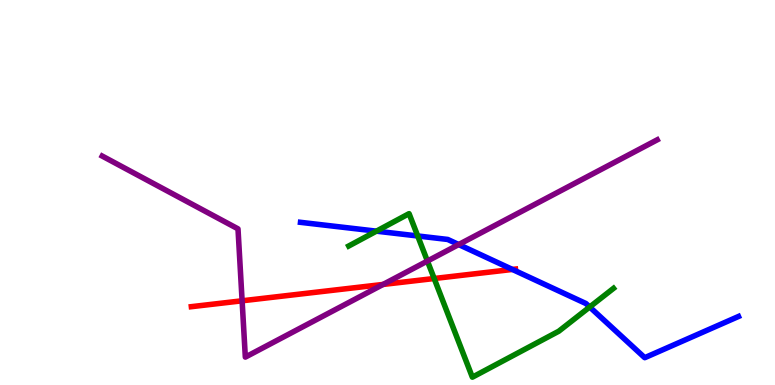[{'lines': ['blue', 'red'], 'intersections': [{'x': 6.61, 'y': 3.0}]}, {'lines': ['green', 'red'], 'intersections': [{'x': 5.6, 'y': 2.77}]}, {'lines': ['purple', 'red'], 'intersections': [{'x': 3.12, 'y': 2.19}, {'x': 4.94, 'y': 2.61}]}, {'lines': ['blue', 'green'], 'intersections': [{'x': 4.86, 'y': 4.0}, {'x': 5.39, 'y': 3.87}, {'x': 7.61, 'y': 2.03}]}, {'lines': ['blue', 'purple'], 'intersections': [{'x': 5.92, 'y': 3.65}]}, {'lines': ['green', 'purple'], 'intersections': [{'x': 5.52, 'y': 3.22}]}]